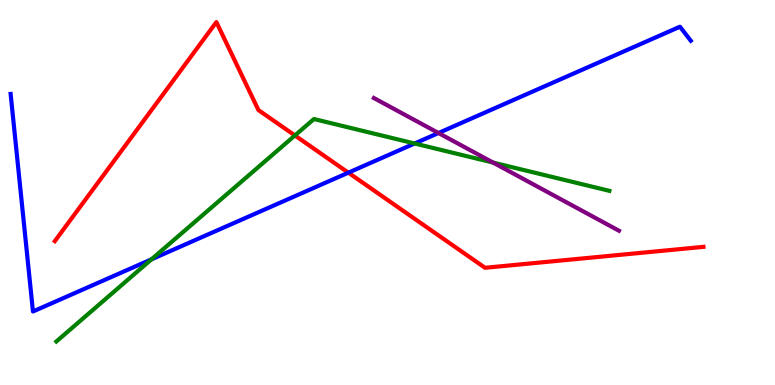[{'lines': ['blue', 'red'], 'intersections': [{'x': 4.5, 'y': 5.52}]}, {'lines': ['green', 'red'], 'intersections': [{'x': 3.81, 'y': 6.48}]}, {'lines': ['purple', 'red'], 'intersections': []}, {'lines': ['blue', 'green'], 'intersections': [{'x': 1.95, 'y': 3.26}, {'x': 5.35, 'y': 6.27}]}, {'lines': ['blue', 'purple'], 'intersections': [{'x': 5.66, 'y': 6.55}]}, {'lines': ['green', 'purple'], 'intersections': [{'x': 6.36, 'y': 5.78}]}]